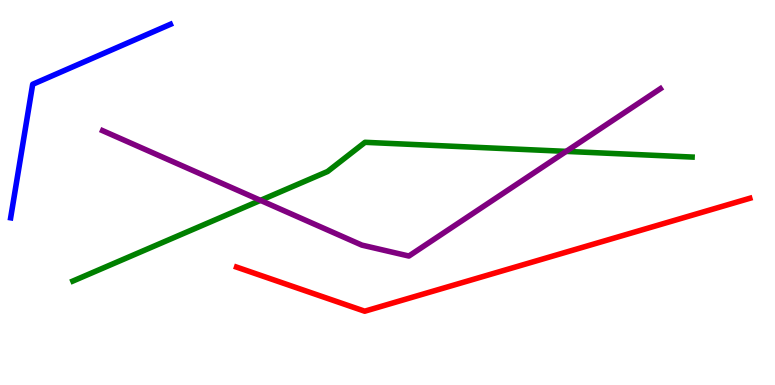[{'lines': ['blue', 'red'], 'intersections': []}, {'lines': ['green', 'red'], 'intersections': []}, {'lines': ['purple', 'red'], 'intersections': []}, {'lines': ['blue', 'green'], 'intersections': []}, {'lines': ['blue', 'purple'], 'intersections': []}, {'lines': ['green', 'purple'], 'intersections': [{'x': 3.36, 'y': 4.8}, {'x': 7.31, 'y': 6.07}]}]